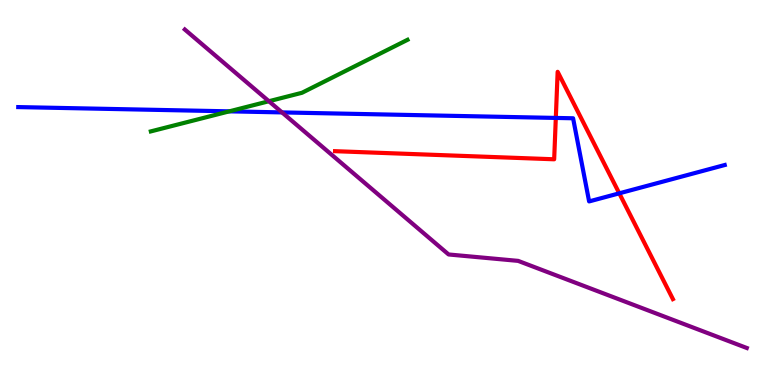[{'lines': ['blue', 'red'], 'intersections': [{'x': 7.17, 'y': 6.94}, {'x': 7.99, 'y': 4.98}]}, {'lines': ['green', 'red'], 'intersections': []}, {'lines': ['purple', 'red'], 'intersections': []}, {'lines': ['blue', 'green'], 'intersections': [{'x': 2.96, 'y': 7.11}]}, {'lines': ['blue', 'purple'], 'intersections': [{'x': 3.64, 'y': 7.08}]}, {'lines': ['green', 'purple'], 'intersections': [{'x': 3.47, 'y': 7.37}]}]